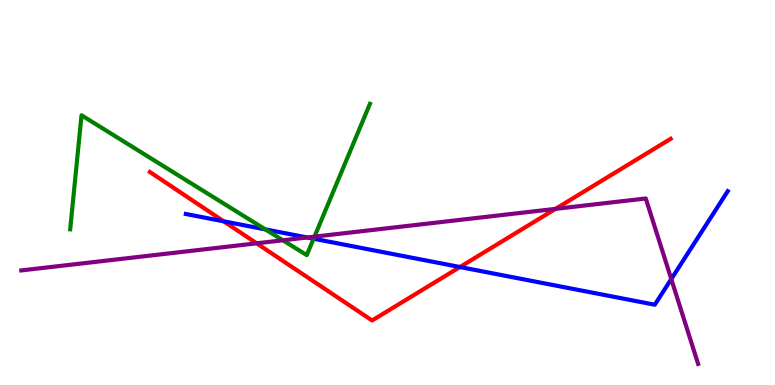[{'lines': ['blue', 'red'], 'intersections': [{'x': 2.89, 'y': 4.25}, {'x': 5.93, 'y': 3.06}]}, {'lines': ['green', 'red'], 'intersections': []}, {'lines': ['purple', 'red'], 'intersections': [{'x': 3.31, 'y': 3.68}, {'x': 7.17, 'y': 4.57}]}, {'lines': ['blue', 'green'], 'intersections': [{'x': 3.42, 'y': 4.04}, {'x': 4.05, 'y': 3.8}]}, {'lines': ['blue', 'purple'], 'intersections': [{'x': 3.96, 'y': 3.83}, {'x': 8.66, 'y': 2.75}]}, {'lines': ['green', 'purple'], 'intersections': [{'x': 3.65, 'y': 3.76}, {'x': 4.06, 'y': 3.85}]}]